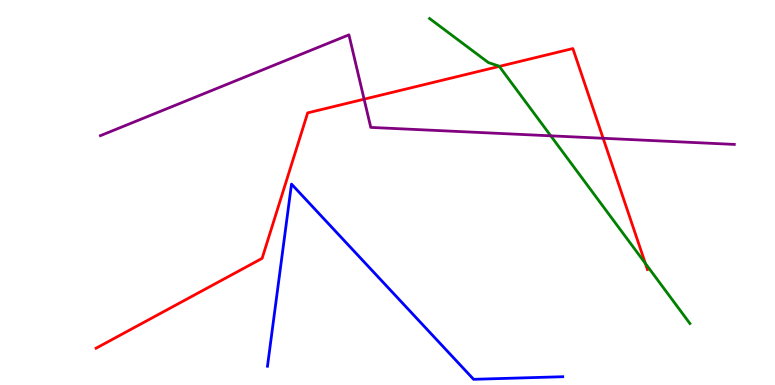[{'lines': ['blue', 'red'], 'intersections': []}, {'lines': ['green', 'red'], 'intersections': [{'x': 6.44, 'y': 8.28}, {'x': 8.33, 'y': 3.16}]}, {'lines': ['purple', 'red'], 'intersections': [{'x': 4.7, 'y': 7.42}, {'x': 7.78, 'y': 6.41}]}, {'lines': ['blue', 'green'], 'intersections': []}, {'lines': ['blue', 'purple'], 'intersections': []}, {'lines': ['green', 'purple'], 'intersections': [{'x': 7.11, 'y': 6.47}]}]